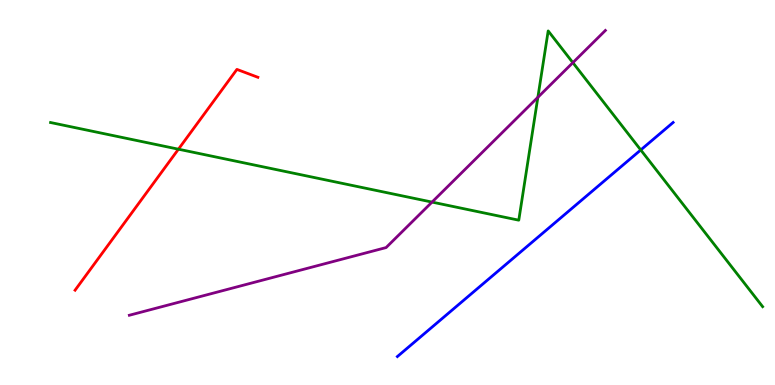[{'lines': ['blue', 'red'], 'intersections': []}, {'lines': ['green', 'red'], 'intersections': [{'x': 2.3, 'y': 6.12}]}, {'lines': ['purple', 'red'], 'intersections': []}, {'lines': ['blue', 'green'], 'intersections': [{'x': 8.27, 'y': 6.11}]}, {'lines': ['blue', 'purple'], 'intersections': []}, {'lines': ['green', 'purple'], 'intersections': [{'x': 5.57, 'y': 4.75}, {'x': 6.94, 'y': 7.47}, {'x': 7.39, 'y': 8.37}]}]